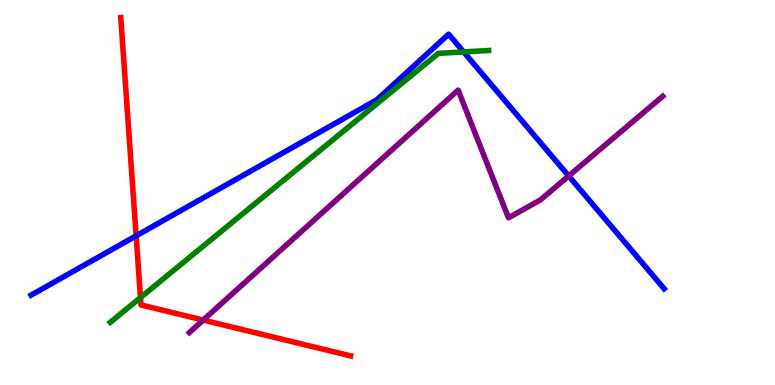[{'lines': ['blue', 'red'], 'intersections': [{'x': 1.76, 'y': 3.88}]}, {'lines': ['green', 'red'], 'intersections': [{'x': 1.81, 'y': 2.27}]}, {'lines': ['purple', 'red'], 'intersections': [{'x': 2.62, 'y': 1.69}]}, {'lines': ['blue', 'green'], 'intersections': [{'x': 5.98, 'y': 8.65}]}, {'lines': ['blue', 'purple'], 'intersections': [{'x': 7.34, 'y': 5.43}]}, {'lines': ['green', 'purple'], 'intersections': []}]